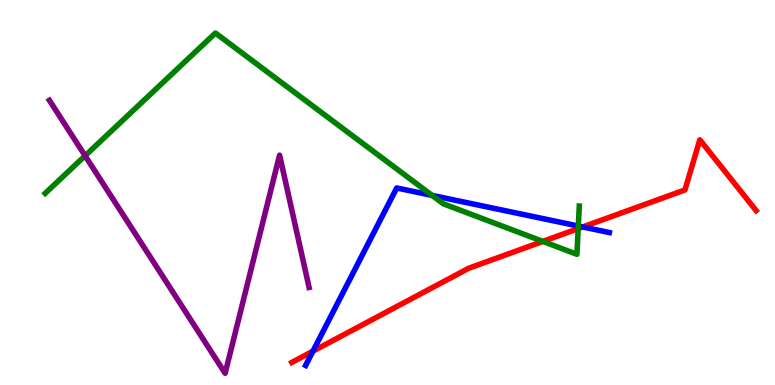[{'lines': ['blue', 'red'], 'intersections': [{'x': 4.04, 'y': 0.879}, {'x': 7.52, 'y': 4.1}]}, {'lines': ['green', 'red'], 'intersections': [{'x': 7.0, 'y': 3.73}, {'x': 7.46, 'y': 4.06}]}, {'lines': ['purple', 'red'], 'intersections': []}, {'lines': ['blue', 'green'], 'intersections': [{'x': 5.58, 'y': 4.93}, {'x': 7.46, 'y': 4.13}]}, {'lines': ['blue', 'purple'], 'intersections': []}, {'lines': ['green', 'purple'], 'intersections': [{'x': 1.1, 'y': 5.95}]}]